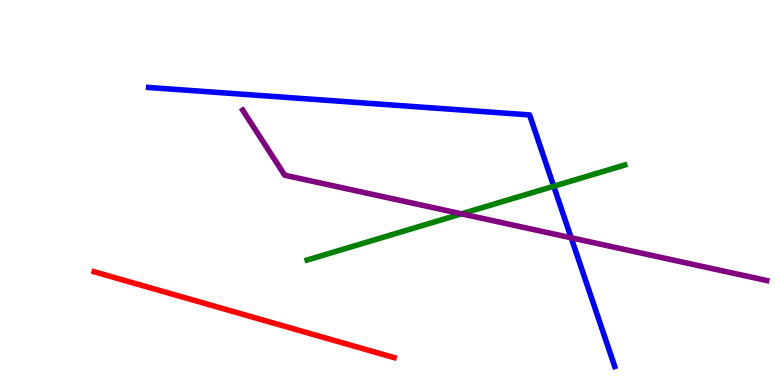[{'lines': ['blue', 'red'], 'intersections': []}, {'lines': ['green', 'red'], 'intersections': []}, {'lines': ['purple', 'red'], 'intersections': []}, {'lines': ['blue', 'green'], 'intersections': [{'x': 7.14, 'y': 5.16}]}, {'lines': ['blue', 'purple'], 'intersections': [{'x': 7.37, 'y': 3.82}]}, {'lines': ['green', 'purple'], 'intersections': [{'x': 5.96, 'y': 4.45}]}]